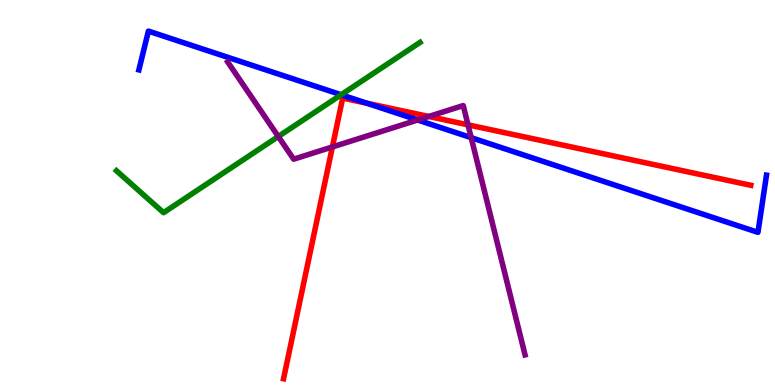[{'lines': ['blue', 'red'], 'intersections': [{'x': 4.73, 'y': 7.32}]}, {'lines': ['green', 'red'], 'intersections': []}, {'lines': ['purple', 'red'], 'intersections': [{'x': 4.29, 'y': 6.18}, {'x': 5.53, 'y': 6.97}, {'x': 6.04, 'y': 6.76}]}, {'lines': ['blue', 'green'], 'intersections': [{'x': 4.4, 'y': 7.54}]}, {'lines': ['blue', 'purple'], 'intersections': [{'x': 5.39, 'y': 6.88}, {'x': 6.08, 'y': 6.42}]}, {'lines': ['green', 'purple'], 'intersections': [{'x': 3.59, 'y': 6.45}]}]